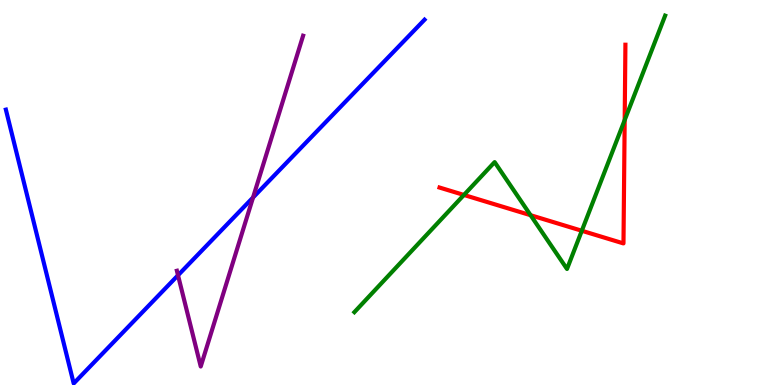[{'lines': ['blue', 'red'], 'intersections': []}, {'lines': ['green', 'red'], 'intersections': [{'x': 5.99, 'y': 4.94}, {'x': 6.85, 'y': 4.41}, {'x': 7.51, 'y': 4.01}, {'x': 8.06, 'y': 6.88}]}, {'lines': ['purple', 'red'], 'intersections': []}, {'lines': ['blue', 'green'], 'intersections': []}, {'lines': ['blue', 'purple'], 'intersections': [{'x': 2.3, 'y': 2.85}, {'x': 3.27, 'y': 4.87}]}, {'lines': ['green', 'purple'], 'intersections': []}]